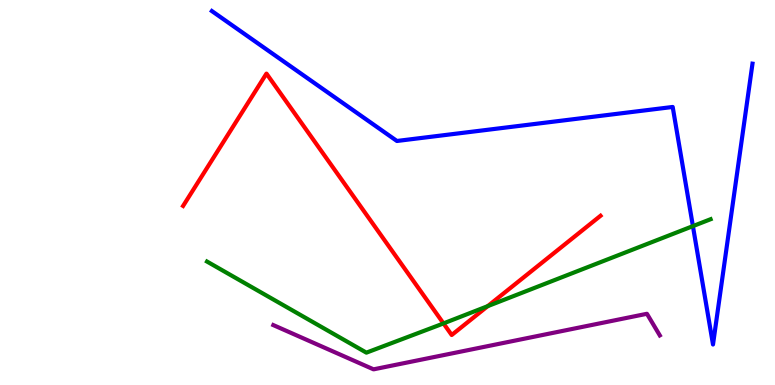[{'lines': ['blue', 'red'], 'intersections': []}, {'lines': ['green', 'red'], 'intersections': [{'x': 5.72, 'y': 1.6}, {'x': 6.29, 'y': 2.05}]}, {'lines': ['purple', 'red'], 'intersections': []}, {'lines': ['blue', 'green'], 'intersections': [{'x': 8.94, 'y': 4.13}]}, {'lines': ['blue', 'purple'], 'intersections': []}, {'lines': ['green', 'purple'], 'intersections': []}]